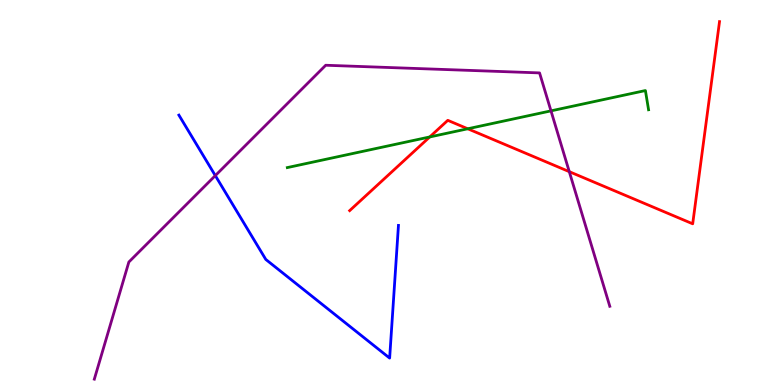[{'lines': ['blue', 'red'], 'intersections': []}, {'lines': ['green', 'red'], 'intersections': [{'x': 5.55, 'y': 6.44}, {'x': 6.04, 'y': 6.66}]}, {'lines': ['purple', 'red'], 'intersections': [{'x': 7.35, 'y': 5.54}]}, {'lines': ['blue', 'green'], 'intersections': []}, {'lines': ['blue', 'purple'], 'intersections': [{'x': 2.78, 'y': 5.44}]}, {'lines': ['green', 'purple'], 'intersections': [{'x': 7.11, 'y': 7.12}]}]